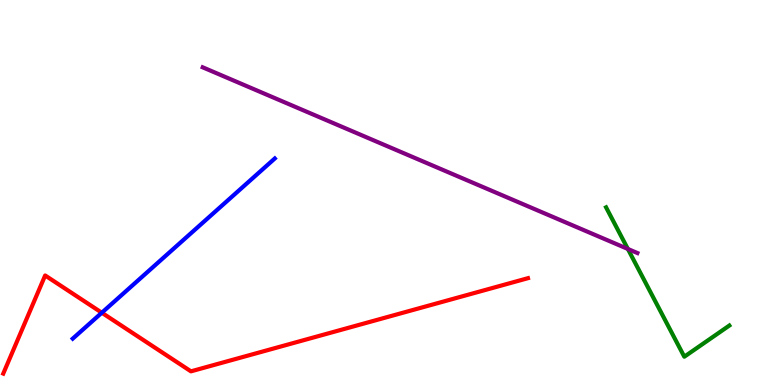[{'lines': ['blue', 'red'], 'intersections': [{'x': 1.31, 'y': 1.88}]}, {'lines': ['green', 'red'], 'intersections': []}, {'lines': ['purple', 'red'], 'intersections': []}, {'lines': ['blue', 'green'], 'intersections': []}, {'lines': ['blue', 'purple'], 'intersections': []}, {'lines': ['green', 'purple'], 'intersections': [{'x': 8.1, 'y': 3.53}]}]